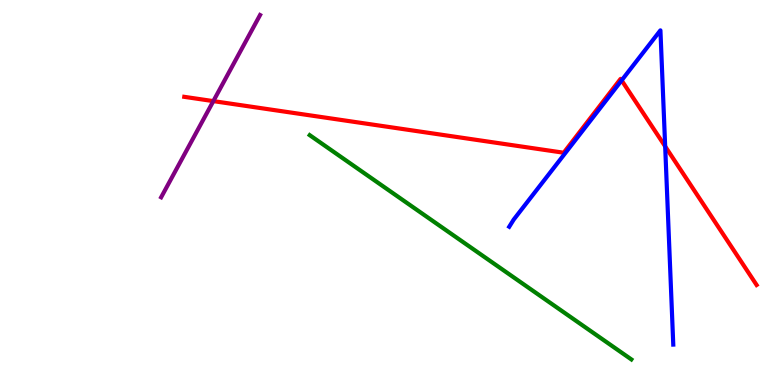[{'lines': ['blue', 'red'], 'intersections': [{'x': 8.02, 'y': 7.91}, {'x': 8.58, 'y': 6.2}]}, {'lines': ['green', 'red'], 'intersections': []}, {'lines': ['purple', 'red'], 'intersections': [{'x': 2.75, 'y': 7.37}]}, {'lines': ['blue', 'green'], 'intersections': []}, {'lines': ['blue', 'purple'], 'intersections': []}, {'lines': ['green', 'purple'], 'intersections': []}]